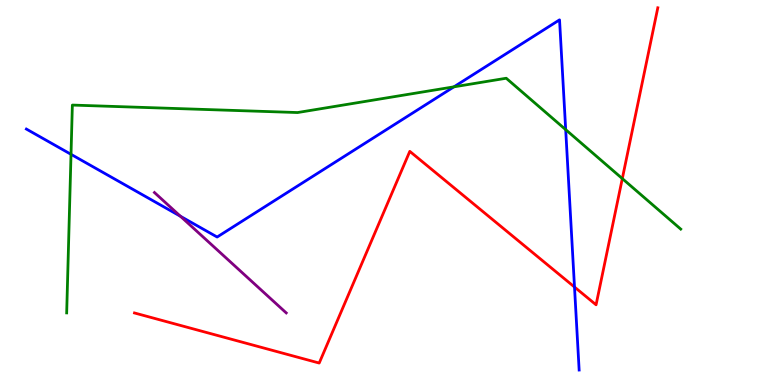[{'lines': ['blue', 'red'], 'intersections': [{'x': 7.41, 'y': 2.54}]}, {'lines': ['green', 'red'], 'intersections': [{'x': 8.03, 'y': 5.36}]}, {'lines': ['purple', 'red'], 'intersections': []}, {'lines': ['blue', 'green'], 'intersections': [{'x': 0.916, 'y': 5.99}, {'x': 5.86, 'y': 7.74}, {'x': 7.3, 'y': 6.63}]}, {'lines': ['blue', 'purple'], 'intersections': [{'x': 2.33, 'y': 4.38}]}, {'lines': ['green', 'purple'], 'intersections': []}]